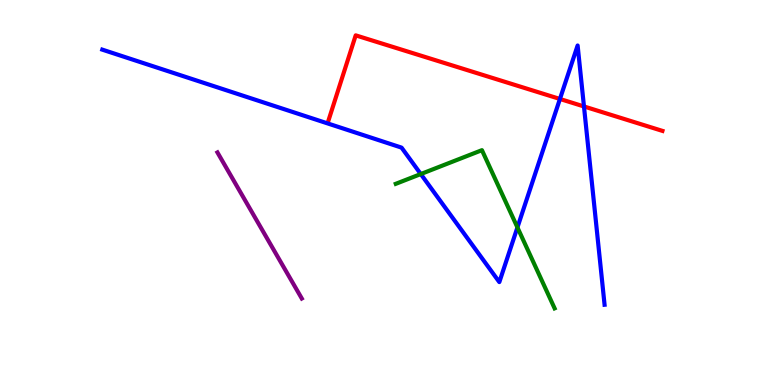[{'lines': ['blue', 'red'], 'intersections': [{'x': 7.23, 'y': 7.43}, {'x': 7.54, 'y': 7.23}]}, {'lines': ['green', 'red'], 'intersections': []}, {'lines': ['purple', 'red'], 'intersections': []}, {'lines': ['blue', 'green'], 'intersections': [{'x': 5.43, 'y': 5.48}, {'x': 6.68, 'y': 4.09}]}, {'lines': ['blue', 'purple'], 'intersections': []}, {'lines': ['green', 'purple'], 'intersections': []}]